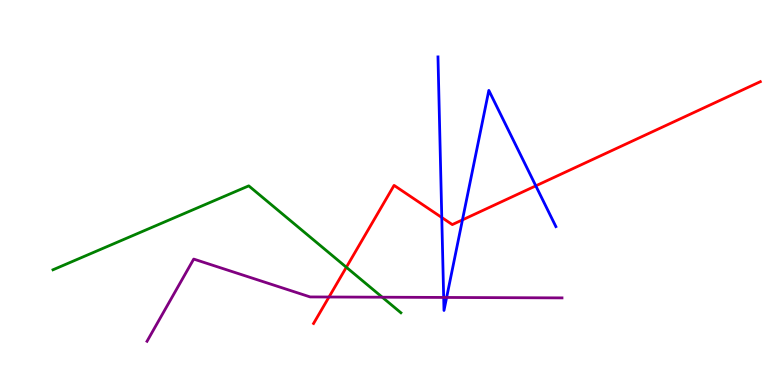[{'lines': ['blue', 'red'], 'intersections': [{'x': 5.7, 'y': 4.35}, {'x': 5.97, 'y': 4.29}, {'x': 6.91, 'y': 5.17}]}, {'lines': ['green', 'red'], 'intersections': [{'x': 4.47, 'y': 3.06}]}, {'lines': ['purple', 'red'], 'intersections': [{'x': 4.25, 'y': 2.29}]}, {'lines': ['blue', 'green'], 'intersections': []}, {'lines': ['blue', 'purple'], 'intersections': [{'x': 5.72, 'y': 2.27}, {'x': 5.76, 'y': 2.27}]}, {'lines': ['green', 'purple'], 'intersections': [{'x': 4.93, 'y': 2.28}]}]